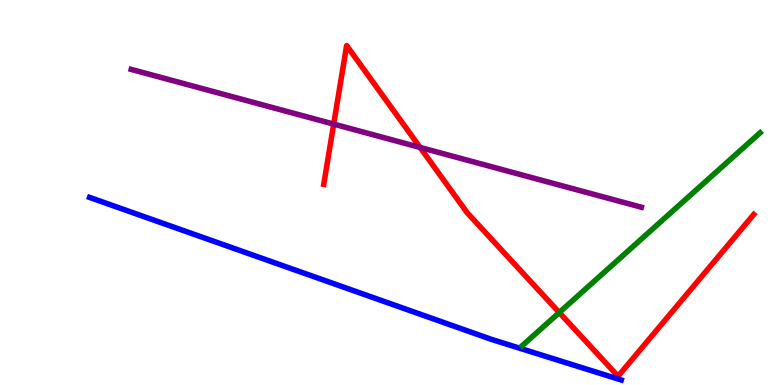[{'lines': ['blue', 'red'], 'intersections': []}, {'lines': ['green', 'red'], 'intersections': [{'x': 7.22, 'y': 1.88}]}, {'lines': ['purple', 'red'], 'intersections': [{'x': 4.31, 'y': 6.78}, {'x': 5.42, 'y': 6.17}]}, {'lines': ['blue', 'green'], 'intersections': []}, {'lines': ['blue', 'purple'], 'intersections': []}, {'lines': ['green', 'purple'], 'intersections': []}]